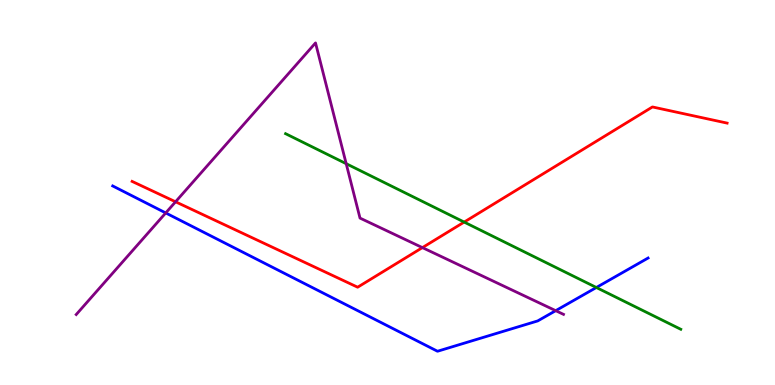[{'lines': ['blue', 'red'], 'intersections': []}, {'lines': ['green', 'red'], 'intersections': [{'x': 5.99, 'y': 4.23}]}, {'lines': ['purple', 'red'], 'intersections': [{'x': 2.27, 'y': 4.76}, {'x': 5.45, 'y': 3.57}]}, {'lines': ['blue', 'green'], 'intersections': [{'x': 7.69, 'y': 2.53}]}, {'lines': ['blue', 'purple'], 'intersections': [{'x': 2.14, 'y': 4.47}, {'x': 7.17, 'y': 1.93}]}, {'lines': ['green', 'purple'], 'intersections': [{'x': 4.47, 'y': 5.75}]}]